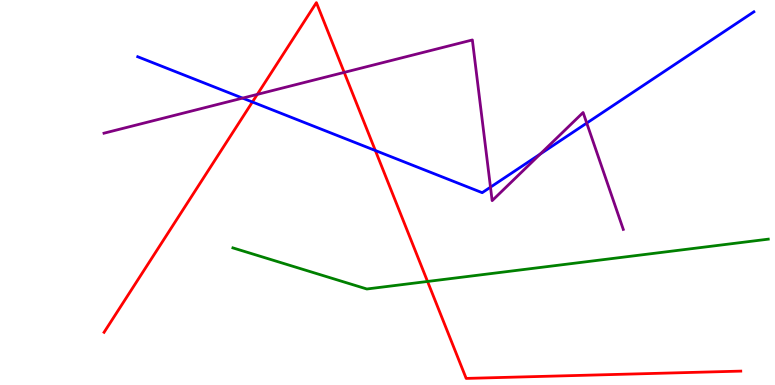[{'lines': ['blue', 'red'], 'intersections': [{'x': 3.26, 'y': 7.35}, {'x': 4.84, 'y': 6.09}]}, {'lines': ['green', 'red'], 'intersections': [{'x': 5.52, 'y': 2.69}]}, {'lines': ['purple', 'red'], 'intersections': [{'x': 3.32, 'y': 7.55}, {'x': 4.44, 'y': 8.12}]}, {'lines': ['blue', 'green'], 'intersections': []}, {'lines': ['blue', 'purple'], 'intersections': [{'x': 3.13, 'y': 7.45}, {'x': 6.33, 'y': 5.14}, {'x': 6.97, 'y': 6.0}, {'x': 7.57, 'y': 6.8}]}, {'lines': ['green', 'purple'], 'intersections': []}]